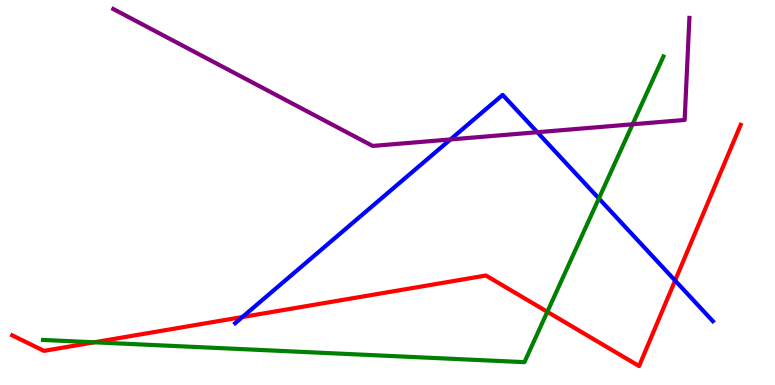[{'lines': ['blue', 'red'], 'intersections': [{'x': 3.13, 'y': 1.77}, {'x': 8.71, 'y': 2.71}]}, {'lines': ['green', 'red'], 'intersections': [{'x': 1.22, 'y': 1.11}, {'x': 7.06, 'y': 1.9}]}, {'lines': ['purple', 'red'], 'intersections': []}, {'lines': ['blue', 'green'], 'intersections': [{'x': 7.73, 'y': 4.85}]}, {'lines': ['blue', 'purple'], 'intersections': [{'x': 5.81, 'y': 6.38}, {'x': 6.93, 'y': 6.57}]}, {'lines': ['green', 'purple'], 'intersections': [{'x': 8.16, 'y': 6.77}]}]